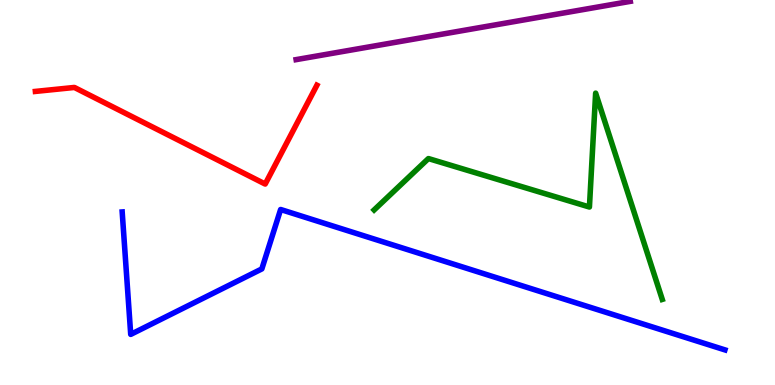[{'lines': ['blue', 'red'], 'intersections': []}, {'lines': ['green', 'red'], 'intersections': []}, {'lines': ['purple', 'red'], 'intersections': []}, {'lines': ['blue', 'green'], 'intersections': []}, {'lines': ['blue', 'purple'], 'intersections': []}, {'lines': ['green', 'purple'], 'intersections': []}]